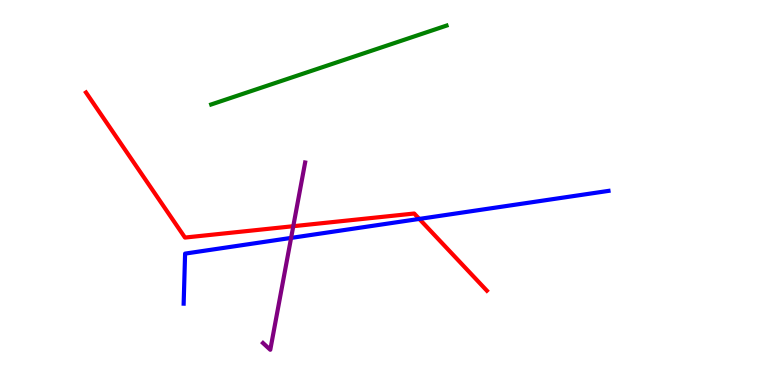[{'lines': ['blue', 'red'], 'intersections': [{'x': 5.41, 'y': 4.31}]}, {'lines': ['green', 'red'], 'intersections': []}, {'lines': ['purple', 'red'], 'intersections': [{'x': 3.78, 'y': 4.12}]}, {'lines': ['blue', 'green'], 'intersections': []}, {'lines': ['blue', 'purple'], 'intersections': [{'x': 3.76, 'y': 3.82}]}, {'lines': ['green', 'purple'], 'intersections': []}]